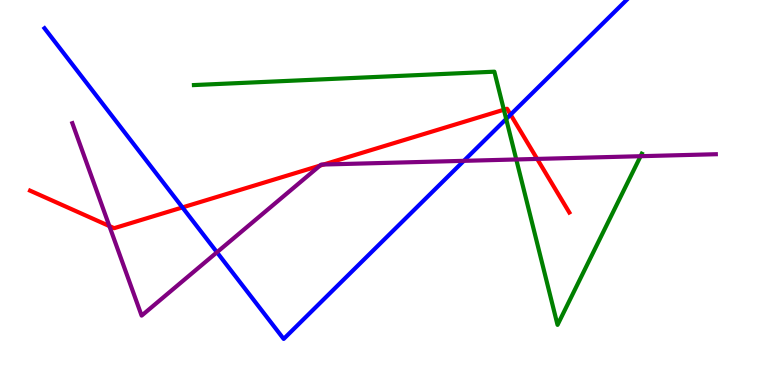[{'lines': ['blue', 'red'], 'intersections': [{'x': 2.35, 'y': 4.61}, {'x': 6.59, 'y': 7.02}]}, {'lines': ['green', 'red'], 'intersections': [{'x': 6.5, 'y': 7.15}]}, {'lines': ['purple', 'red'], 'intersections': [{'x': 1.41, 'y': 4.13}, {'x': 4.13, 'y': 5.7}, {'x': 4.18, 'y': 5.73}, {'x': 6.93, 'y': 5.87}]}, {'lines': ['blue', 'green'], 'intersections': [{'x': 6.53, 'y': 6.91}]}, {'lines': ['blue', 'purple'], 'intersections': [{'x': 2.8, 'y': 3.45}, {'x': 5.98, 'y': 5.82}]}, {'lines': ['green', 'purple'], 'intersections': [{'x': 6.66, 'y': 5.86}, {'x': 8.27, 'y': 5.94}]}]